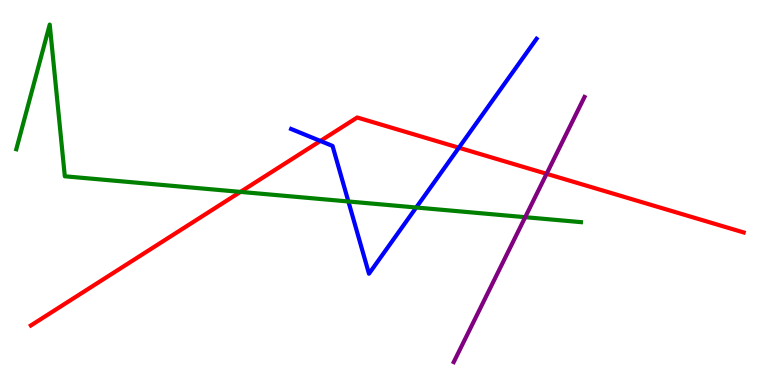[{'lines': ['blue', 'red'], 'intersections': [{'x': 4.13, 'y': 6.34}, {'x': 5.92, 'y': 6.16}]}, {'lines': ['green', 'red'], 'intersections': [{'x': 3.1, 'y': 5.02}]}, {'lines': ['purple', 'red'], 'intersections': [{'x': 7.05, 'y': 5.49}]}, {'lines': ['blue', 'green'], 'intersections': [{'x': 4.5, 'y': 4.77}, {'x': 5.37, 'y': 4.61}]}, {'lines': ['blue', 'purple'], 'intersections': []}, {'lines': ['green', 'purple'], 'intersections': [{'x': 6.78, 'y': 4.36}]}]